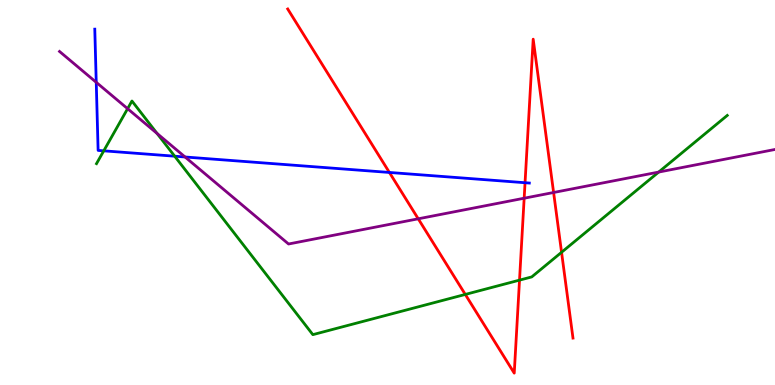[{'lines': ['blue', 'red'], 'intersections': [{'x': 5.02, 'y': 5.52}, {'x': 6.77, 'y': 5.25}]}, {'lines': ['green', 'red'], 'intersections': [{'x': 6.0, 'y': 2.35}, {'x': 6.7, 'y': 2.72}, {'x': 7.25, 'y': 3.45}]}, {'lines': ['purple', 'red'], 'intersections': [{'x': 5.4, 'y': 4.32}, {'x': 6.76, 'y': 4.85}, {'x': 7.14, 'y': 5.0}]}, {'lines': ['blue', 'green'], 'intersections': [{'x': 1.34, 'y': 6.08}, {'x': 2.25, 'y': 5.94}]}, {'lines': ['blue', 'purple'], 'intersections': [{'x': 1.24, 'y': 7.86}, {'x': 2.39, 'y': 5.92}]}, {'lines': ['green', 'purple'], 'intersections': [{'x': 1.65, 'y': 7.18}, {'x': 2.03, 'y': 6.53}, {'x': 8.5, 'y': 5.53}]}]